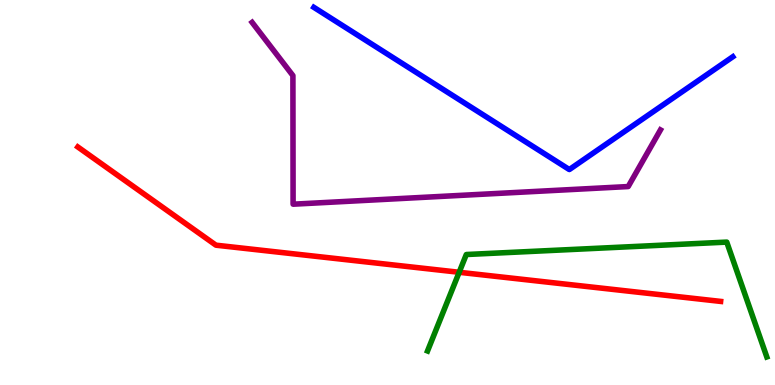[{'lines': ['blue', 'red'], 'intersections': []}, {'lines': ['green', 'red'], 'intersections': [{'x': 5.92, 'y': 2.93}]}, {'lines': ['purple', 'red'], 'intersections': []}, {'lines': ['blue', 'green'], 'intersections': []}, {'lines': ['blue', 'purple'], 'intersections': []}, {'lines': ['green', 'purple'], 'intersections': []}]